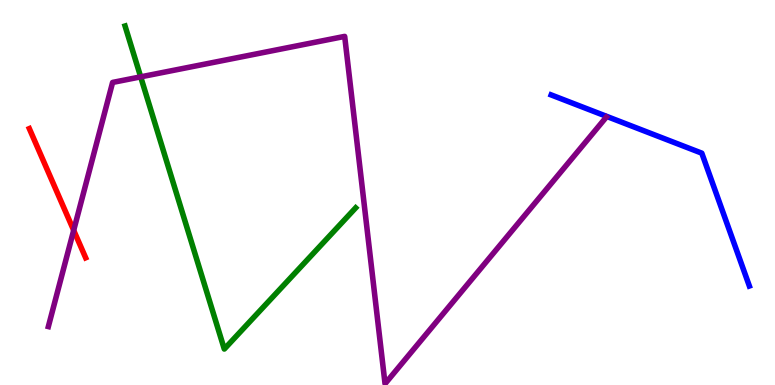[{'lines': ['blue', 'red'], 'intersections': []}, {'lines': ['green', 'red'], 'intersections': []}, {'lines': ['purple', 'red'], 'intersections': [{'x': 0.951, 'y': 4.02}]}, {'lines': ['blue', 'green'], 'intersections': []}, {'lines': ['blue', 'purple'], 'intersections': []}, {'lines': ['green', 'purple'], 'intersections': [{'x': 1.82, 'y': 8.0}]}]